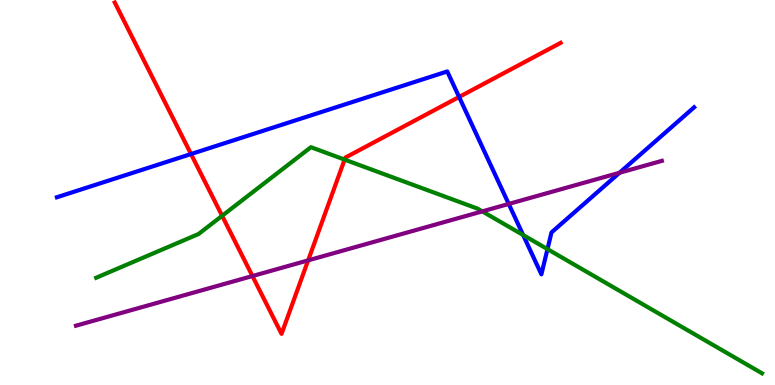[{'lines': ['blue', 'red'], 'intersections': [{'x': 2.46, 'y': 6.0}, {'x': 5.92, 'y': 7.48}]}, {'lines': ['green', 'red'], 'intersections': [{'x': 2.87, 'y': 4.39}, {'x': 4.45, 'y': 5.85}]}, {'lines': ['purple', 'red'], 'intersections': [{'x': 3.26, 'y': 2.83}, {'x': 3.98, 'y': 3.24}]}, {'lines': ['blue', 'green'], 'intersections': [{'x': 6.75, 'y': 3.9}, {'x': 7.06, 'y': 3.53}]}, {'lines': ['blue', 'purple'], 'intersections': [{'x': 6.56, 'y': 4.7}, {'x': 7.99, 'y': 5.51}]}, {'lines': ['green', 'purple'], 'intersections': [{'x': 6.22, 'y': 4.51}]}]